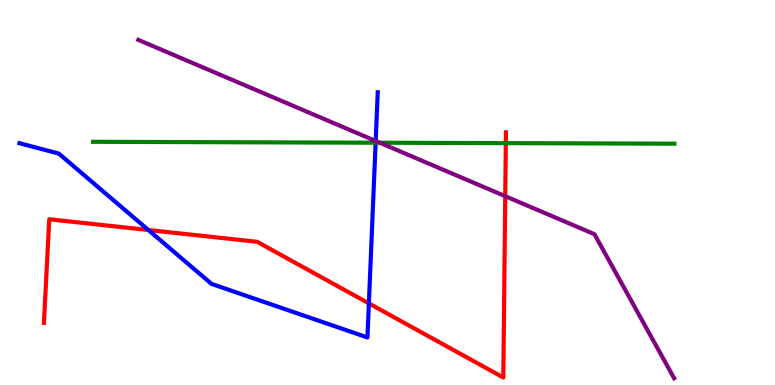[{'lines': ['blue', 'red'], 'intersections': [{'x': 1.91, 'y': 4.03}, {'x': 4.76, 'y': 2.12}]}, {'lines': ['green', 'red'], 'intersections': [{'x': 6.53, 'y': 6.28}]}, {'lines': ['purple', 'red'], 'intersections': [{'x': 6.52, 'y': 4.9}]}, {'lines': ['blue', 'green'], 'intersections': [{'x': 4.85, 'y': 6.29}]}, {'lines': ['blue', 'purple'], 'intersections': [{'x': 4.85, 'y': 6.34}]}, {'lines': ['green', 'purple'], 'intersections': [{'x': 4.9, 'y': 6.29}]}]